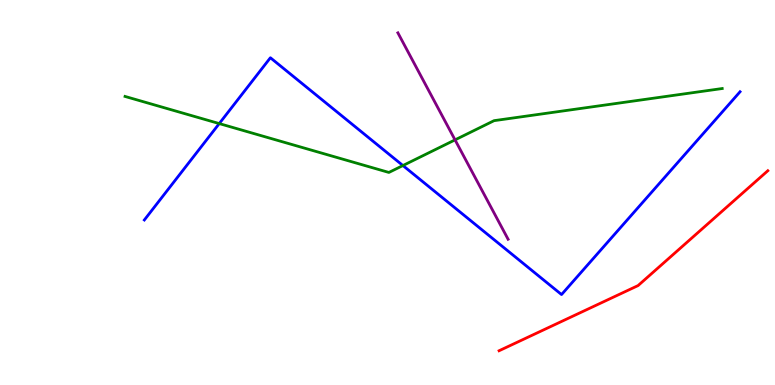[{'lines': ['blue', 'red'], 'intersections': []}, {'lines': ['green', 'red'], 'intersections': []}, {'lines': ['purple', 'red'], 'intersections': []}, {'lines': ['blue', 'green'], 'intersections': [{'x': 2.83, 'y': 6.79}, {'x': 5.2, 'y': 5.7}]}, {'lines': ['blue', 'purple'], 'intersections': []}, {'lines': ['green', 'purple'], 'intersections': [{'x': 5.87, 'y': 6.37}]}]